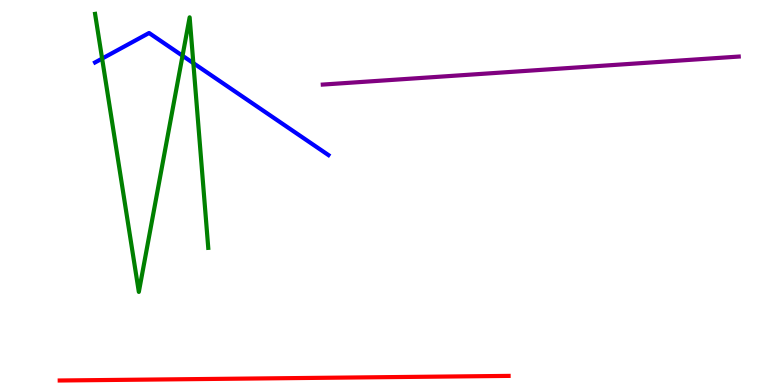[{'lines': ['blue', 'red'], 'intersections': []}, {'lines': ['green', 'red'], 'intersections': []}, {'lines': ['purple', 'red'], 'intersections': []}, {'lines': ['blue', 'green'], 'intersections': [{'x': 1.32, 'y': 8.48}, {'x': 2.36, 'y': 8.55}, {'x': 2.49, 'y': 8.36}]}, {'lines': ['blue', 'purple'], 'intersections': []}, {'lines': ['green', 'purple'], 'intersections': []}]